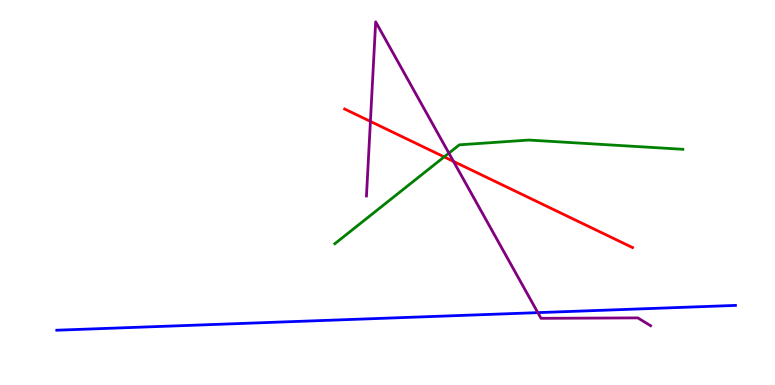[{'lines': ['blue', 'red'], 'intersections': []}, {'lines': ['green', 'red'], 'intersections': [{'x': 5.73, 'y': 5.92}]}, {'lines': ['purple', 'red'], 'intersections': [{'x': 4.78, 'y': 6.85}, {'x': 5.85, 'y': 5.81}]}, {'lines': ['blue', 'green'], 'intersections': []}, {'lines': ['blue', 'purple'], 'intersections': [{'x': 6.94, 'y': 1.88}]}, {'lines': ['green', 'purple'], 'intersections': [{'x': 5.79, 'y': 6.02}]}]